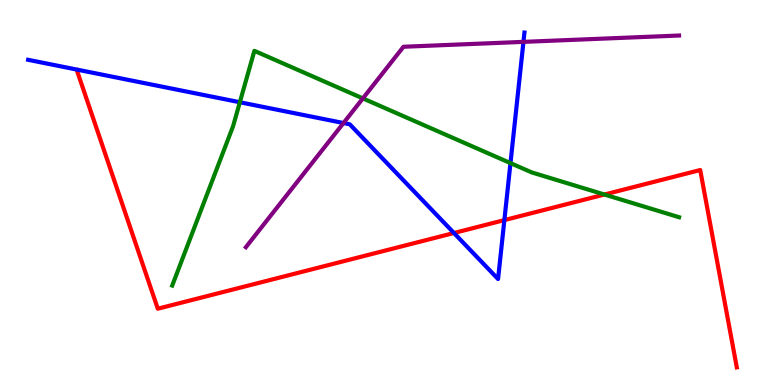[{'lines': ['blue', 'red'], 'intersections': [{'x': 5.86, 'y': 3.95}, {'x': 6.51, 'y': 4.28}]}, {'lines': ['green', 'red'], 'intersections': [{'x': 7.8, 'y': 4.95}]}, {'lines': ['purple', 'red'], 'intersections': []}, {'lines': ['blue', 'green'], 'intersections': [{'x': 3.09, 'y': 7.34}, {'x': 6.59, 'y': 5.76}]}, {'lines': ['blue', 'purple'], 'intersections': [{'x': 4.43, 'y': 6.8}, {'x': 6.75, 'y': 8.91}]}, {'lines': ['green', 'purple'], 'intersections': [{'x': 4.68, 'y': 7.44}]}]